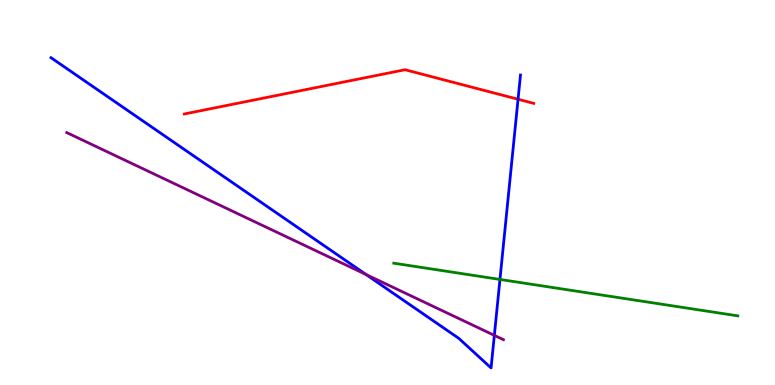[{'lines': ['blue', 'red'], 'intersections': [{'x': 6.68, 'y': 7.42}]}, {'lines': ['green', 'red'], 'intersections': []}, {'lines': ['purple', 'red'], 'intersections': []}, {'lines': ['blue', 'green'], 'intersections': [{'x': 6.45, 'y': 2.74}]}, {'lines': ['blue', 'purple'], 'intersections': [{'x': 4.72, 'y': 2.87}, {'x': 6.38, 'y': 1.29}]}, {'lines': ['green', 'purple'], 'intersections': []}]